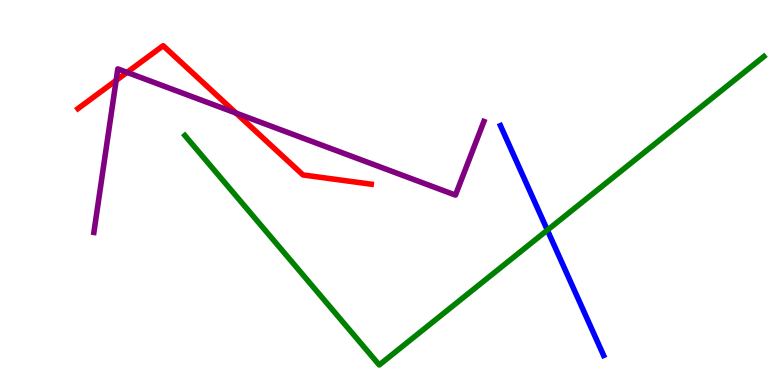[{'lines': ['blue', 'red'], 'intersections': []}, {'lines': ['green', 'red'], 'intersections': []}, {'lines': ['purple', 'red'], 'intersections': [{'x': 1.5, 'y': 7.91}, {'x': 1.64, 'y': 8.12}, {'x': 3.05, 'y': 7.06}]}, {'lines': ['blue', 'green'], 'intersections': [{'x': 7.06, 'y': 4.02}]}, {'lines': ['blue', 'purple'], 'intersections': []}, {'lines': ['green', 'purple'], 'intersections': []}]